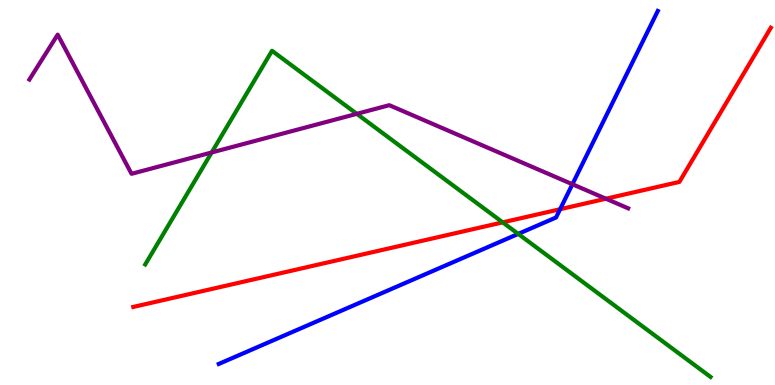[{'lines': ['blue', 'red'], 'intersections': [{'x': 7.23, 'y': 4.57}]}, {'lines': ['green', 'red'], 'intersections': [{'x': 6.49, 'y': 4.22}]}, {'lines': ['purple', 'red'], 'intersections': [{'x': 7.82, 'y': 4.84}]}, {'lines': ['blue', 'green'], 'intersections': [{'x': 6.69, 'y': 3.92}]}, {'lines': ['blue', 'purple'], 'intersections': [{'x': 7.39, 'y': 5.21}]}, {'lines': ['green', 'purple'], 'intersections': [{'x': 2.73, 'y': 6.04}, {'x': 4.6, 'y': 7.04}]}]